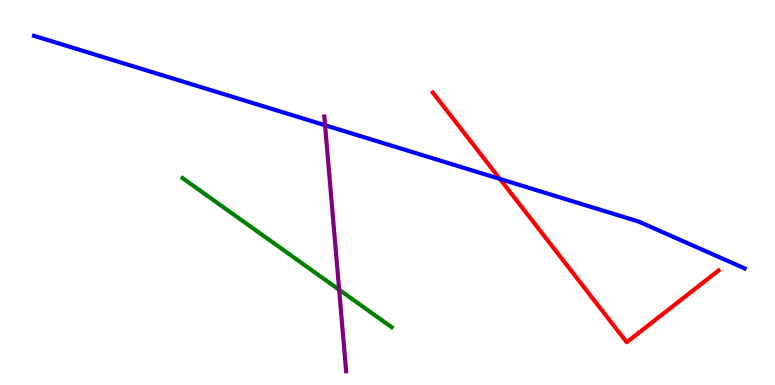[{'lines': ['blue', 'red'], 'intersections': [{'x': 6.45, 'y': 5.35}]}, {'lines': ['green', 'red'], 'intersections': []}, {'lines': ['purple', 'red'], 'intersections': []}, {'lines': ['blue', 'green'], 'intersections': []}, {'lines': ['blue', 'purple'], 'intersections': [{'x': 4.19, 'y': 6.75}]}, {'lines': ['green', 'purple'], 'intersections': [{'x': 4.38, 'y': 2.47}]}]